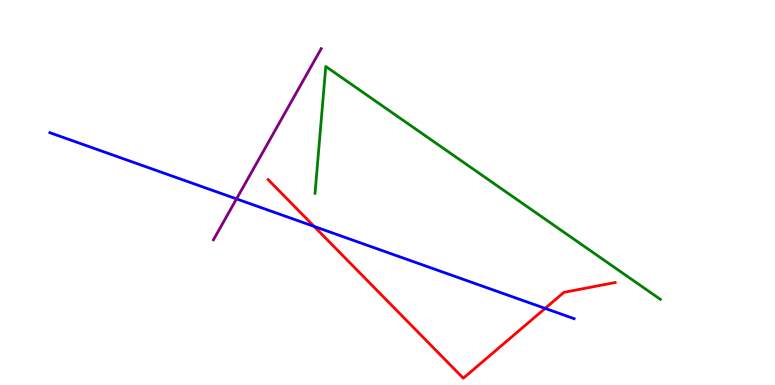[{'lines': ['blue', 'red'], 'intersections': [{'x': 4.05, 'y': 4.12}, {'x': 7.03, 'y': 1.99}]}, {'lines': ['green', 'red'], 'intersections': []}, {'lines': ['purple', 'red'], 'intersections': []}, {'lines': ['blue', 'green'], 'intersections': []}, {'lines': ['blue', 'purple'], 'intersections': [{'x': 3.05, 'y': 4.83}]}, {'lines': ['green', 'purple'], 'intersections': []}]